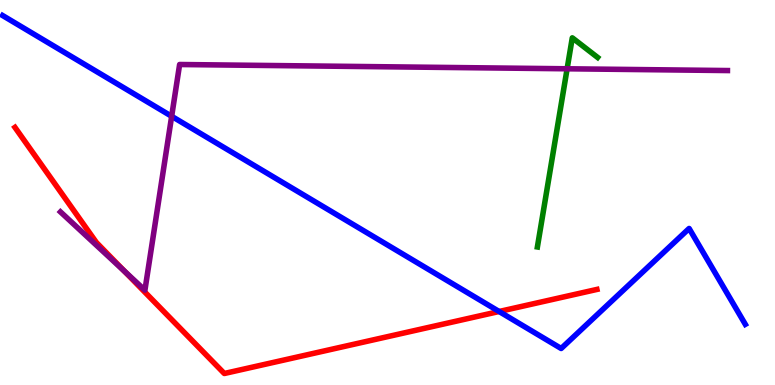[{'lines': ['blue', 'red'], 'intersections': [{'x': 6.44, 'y': 1.91}]}, {'lines': ['green', 'red'], 'intersections': []}, {'lines': ['purple', 'red'], 'intersections': [{'x': 1.6, 'y': 2.96}]}, {'lines': ['blue', 'green'], 'intersections': []}, {'lines': ['blue', 'purple'], 'intersections': [{'x': 2.21, 'y': 6.98}]}, {'lines': ['green', 'purple'], 'intersections': [{'x': 7.32, 'y': 8.21}]}]